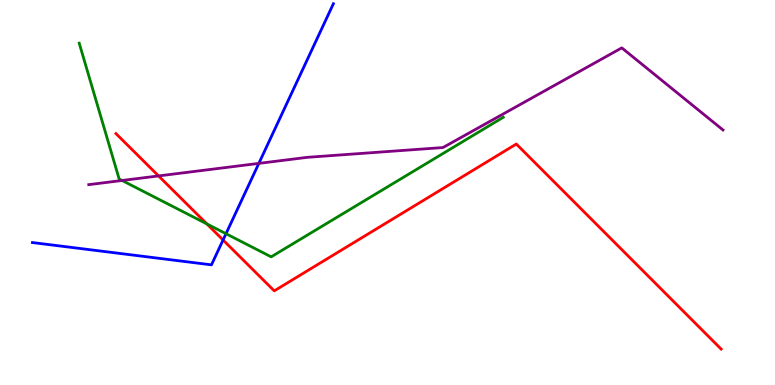[{'lines': ['blue', 'red'], 'intersections': [{'x': 2.88, 'y': 3.77}]}, {'lines': ['green', 'red'], 'intersections': [{'x': 2.67, 'y': 4.18}]}, {'lines': ['purple', 'red'], 'intersections': [{'x': 2.05, 'y': 5.43}]}, {'lines': ['blue', 'green'], 'intersections': [{'x': 2.92, 'y': 3.93}]}, {'lines': ['blue', 'purple'], 'intersections': [{'x': 3.34, 'y': 5.76}]}, {'lines': ['green', 'purple'], 'intersections': [{'x': 1.58, 'y': 5.31}]}]